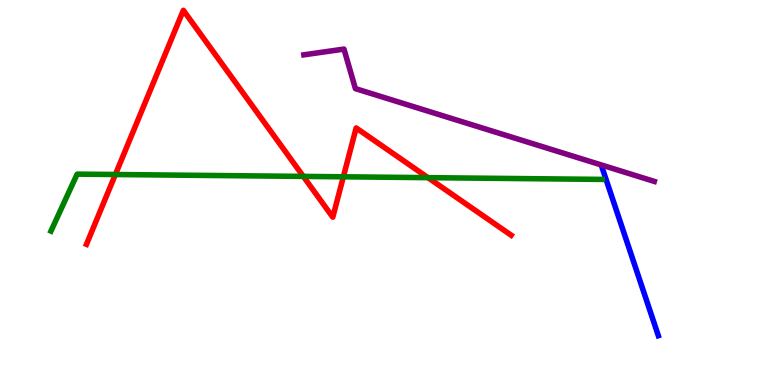[{'lines': ['blue', 'red'], 'intersections': []}, {'lines': ['green', 'red'], 'intersections': [{'x': 1.49, 'y': 5.47}, {'x': 3.91, 'y': 5.42}, {'x': 4.43, 'y': 5.41}, {'x': 5.52, 'y': 5.39}]}, {'lines': ['purple', 'red'], 'intersections': []}, {'lines': ['blue', 'green'], 'intersections': []}, {'lines': ['blue', 'purple'], 'intersections': []}, {'lines': ['green', 'purple'], 'intersections': []}]